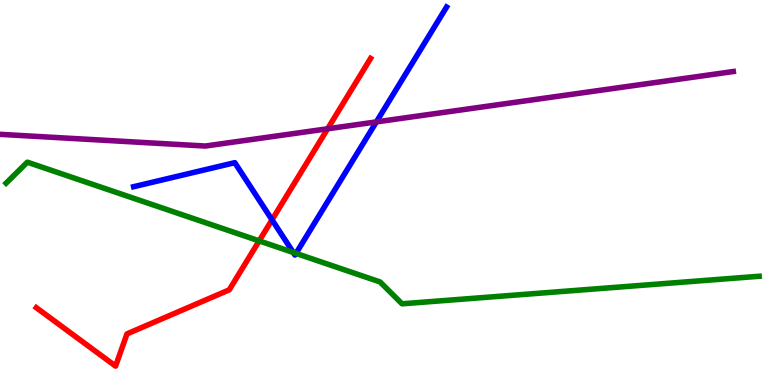[{'lines': ['blue', 'red'], 'intersections': [{'x': 3.51, 'y': 4.29}]}, {'lines': ['green', 'red'], 'intersections': [{'x': 3.34, 'y': 3.74}]}, {'lines': ['purple', 'red'], 'intersections': [{'x': 4.23, 'y': 6.65}]}, {'lines': ['blue', 'green'], 'intersections': [{'x': 3.78, 'y': 3.44}, {'x': 3.82, 'y': 3.42}]}, {'lines': ['blue', 'purple'], 'intersections': [{'x': 4.86, 'y': 6.83}]}, {'lines': ['green', 'purple'], 'intersections': []}]